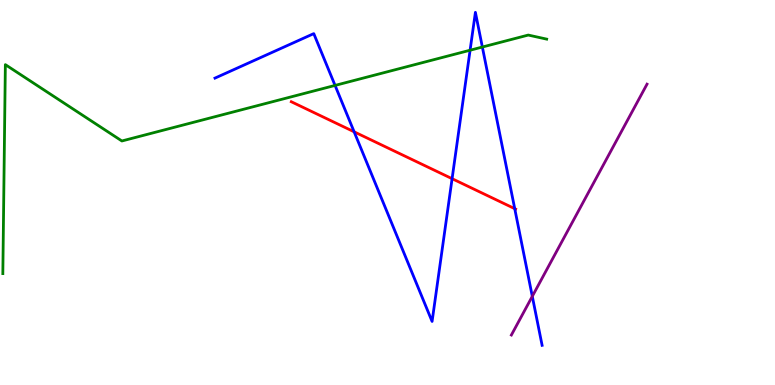[{'lines': ['blue', 'red'], 'intersections': [{'x': 4.57, 'y': 6.58}, {'x': 5.83, 'y': 5.36}, {'x': 6.64, 'y': 4.58}]}, {'lines': ['green', 'red'], 'intersections': []}, {'lines': ['purple', 'red'], 'intersections': []}, {'lines': ['blue', 'green'], 'intersections': [{'x': 4.32, 'y': 7.78}, {'x': 6.07, 'y': 8.7}, {'x': 6.22, 'y': 8.78}]}, {'lines': ['blue', 'purple'], 'intersections': [{'x': 6.87, 'y': 2.3}]}, {'lines': ['green', 'purple'], 'intersections': []}]